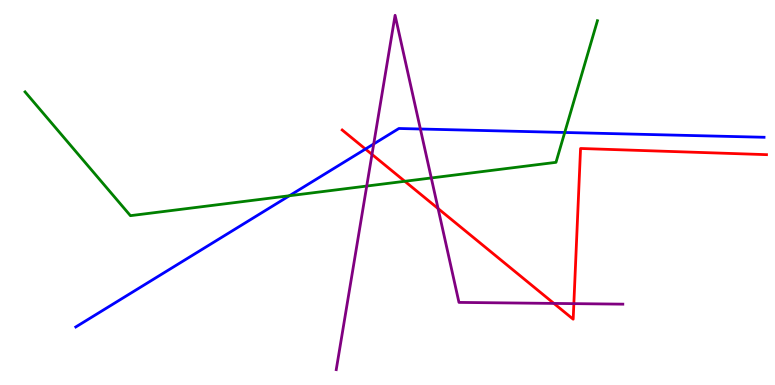[{'lines': ['blue', 'red'], 'intersections': [{'x': 4.72, 'y': 6.13}]}, {'lines': ['green', 'red'], 'intersections': [{'x': 5.22, 'y': 5.29}]}, {'lines': ['purple', 'red'], 'intersections': [{'x': 4.8, 'y': 5.99}, {'x': 5.65, 'y': 4.58}, {'x': 7.15, 'y': 2.12}, {'x': 7.4, 'y': 2.11}]}, {'lines': ['blue', 'green'], 'intersections': [{'x': 3.73, 'y': 4.92}, {'x': 7.29, 'y': 6.56}]}, {'lines': ['blue', 'purple'], 'intersections': [{'x': 4.82, 'y': 6.26}, {'x': 5.42, 'y': 6.65}]}, {'lines': ['green', 'purple'], 'intersections': [{'x': 4.73, 'y': 5.17}, {'x': 5.56, 'y': 5.38}]}]